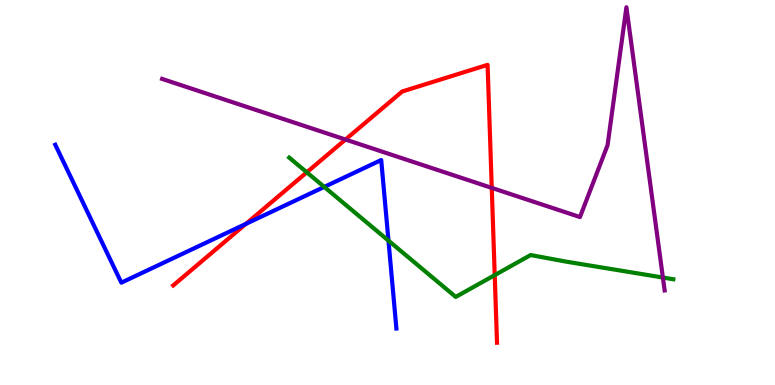[{'lines': ['blue', 'red'], 'intersections': [{'x': 3.17, 'y': 4.18}]}, {'lines': ['green', 'red'], 'intersections': [{'x': 3.96, 'y': 5.52}, {'x': 6.38, 'y': 2.85}]}, {'lines': ['purple', 'red'], 'intersections': [{'x': 4.46, 'y': 6.38}, {'x': 6.35, 'y': 5.12}]}, {'lines': ['blue', 'green'], 'intersections': [{'x': 4.18, 'y': 5.15}, {'x': 5.01, 'y': 3.75}]}, {'lines': ['blue', 'purple'], 'intersections': []}, {'lines': ['green', 'purple'], 'intersections': [{'x': 8.55, 'y': 2.79}]}]